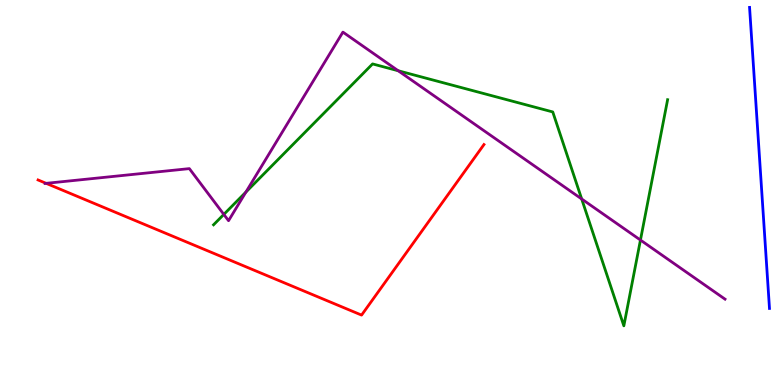[{'lines': ['blue', 'red'], 'intersections': []}, {'lines': ['green', 'red'], 'intersections': []}, {'lines': ['purple', 'red'], 'intersections': [{'x': 0.595, 'y': 5.24}]}, {'lines': ['blue', 'green'], 'intersections': []}, {'lines': ['blue', 'purple'], 'intersections': []}, {'lines': ['green', 'purple'], 'intersections': [{'x': 2.89, 'y': 4.43}, {'x': 3.17, 'y': 5.01}, {'x': 5.14, 'y': 8.16}, {'x': 7.51, 'y': 4.83}, {'x': 8.26, 'y': 3.76}]}]